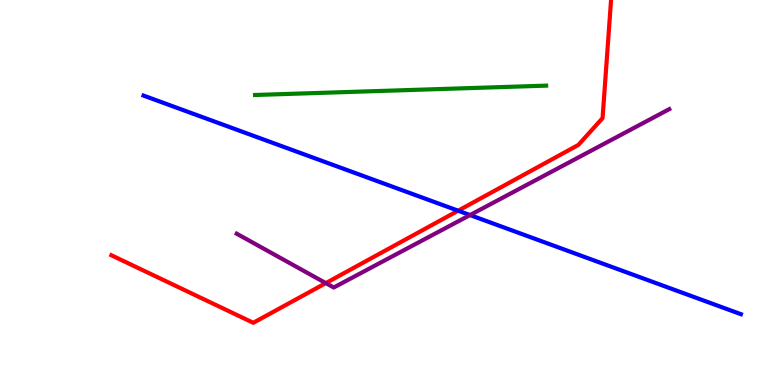[{'lines': ['blue', 'red'], 'intersections': [{'x': 5.91, 'y': 4.53}]}, {'lines': ['green', 'red'], 'intersections': []}, {'lines': ['purple', 'red'], 'intersections': [{'x': 4.2, 'y': 2.65}]}, {'lines': ['blue', 'green'], 'intersections': []}, {'lines': ['blue', 'purple'], 'intersections': [{'x': 6.06, 'y': 4.41}]}, {'lines': ['green', 'purple'], 'intersections': []}]